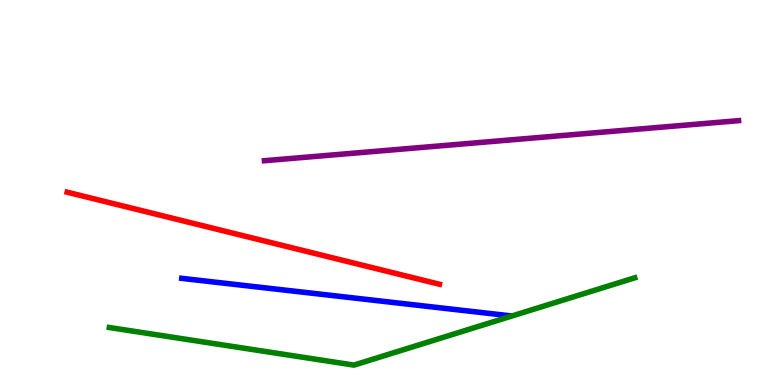[{'lines': ['blue', 'red'], 'intersections': []}, {'lines': ['green', 'red'], 'intersections': []}, {'lines': ['purple', 'red'], 'intersections': []}, {'lines': ['blue', 'green'], 'intersections': []}, {'lines': ['blue', 'purple'], 'intersections': []}, {'lines': ['green', 'purple'], 'intersections': []}]